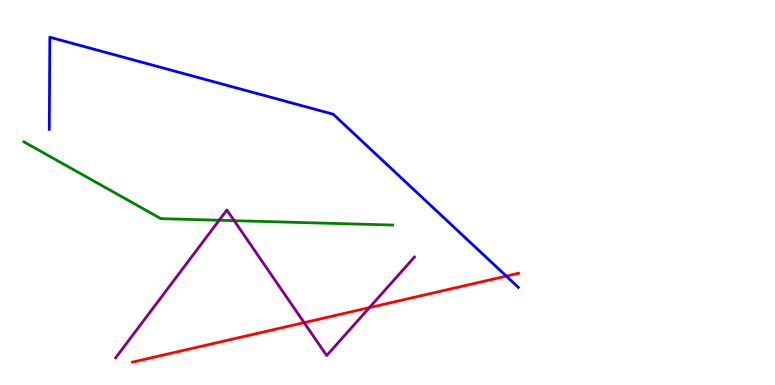[{'lines': ['blue', 'red'], 'intersections': [{'x': 6.53, 'y': 2.83}]}, {'lines': ['green', 'red'], 'intersections': []}, {'lines': ['purple', 'red'], 'intersections': [{'x': 3.92, 'y': 1.62}, {'x': 4.77, 'y': 2.01}]}, {'lines': ['blue', 'green'], 'intersections': []}, {'lines': ['blue', 'purple'], 'intersections': []}, {'lines': ['green', 'purple'], 'intersections': [{'x': 2.83, 'y': 4.28}, {'x': 3.02, 'y': 4.27}]}]